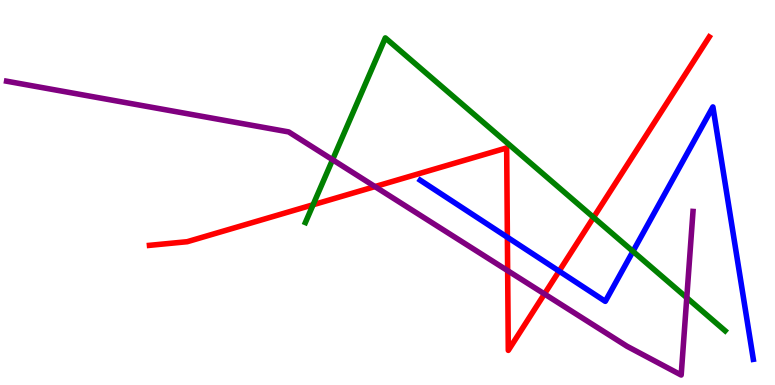[{'lines': ['blue', 'red'], 'intersections': [{'x': 6.55, 'y': 3.84}, {'x': 7.21, 'y': 2.96}]}, {'lines': ['green', 'red'], 'intersections': [{'x': 4.04, 'y': 4.68}, {'x': 7.66, 'y': 4.35}]}, {'lines': ['purple', 'red'], 'intersections': [{'x': 4.84, 'y': 5.15}, {'x': 6.55, 'y': 2.97}, {'x': 7.03, 'y': 2.36}]}, {'lines': ['blue', 'green'], 'intersections': [{'x': 8.17, 'y': 3.47}]}, {'lines': ['blue', 'purple'], 'intersections': []}, {'lines': ['green', 'purple'], 'intersections': [{'x': 4.29, 'y': 5.85}, {'x': 8.86, 'y': 2.27}]}]